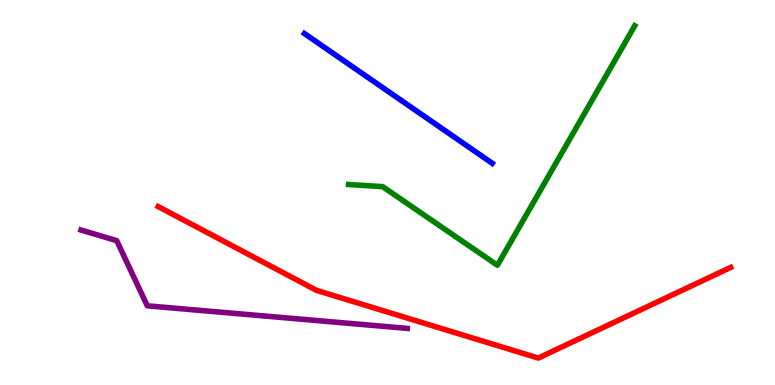[{'lines': ['blue', 'red'], 'intersections': []}, {'lines': ['green', 'red'], 'intersections': []}, {'lines': ['purple', 'red'], 'intersections': []}, {'lines': ['blue', 'green'], 'intersections': []}, {'lines': ['blue', 'purple'], 'intersections': []}, {'lines': ['green', 'purple'], 'intersections': []}]